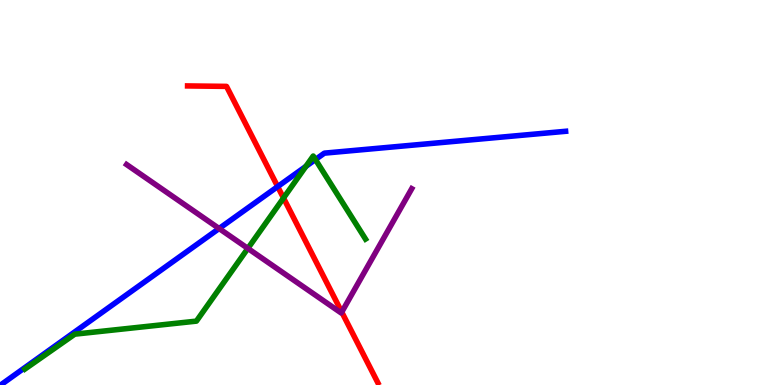[{'lines': ['blue', 'red'], 'intersections': [{'x': 3.58, 'y': 5.15}]}, {'lines': ['green', 'red'], 'intersections': [{'x': 3.66, 'y': 4.86}]}, {'lines': ['purple', 'red'], 'intersections': [{'x': 4.41, 'y': 1.89}]}, {'lines': ['blue', 'green'], 'intersections': [{'x': 3.95, 'y': 5.68}, {'x': 4.07, 'y': 5.86}]}, {'lines': ['blue', 'purple'], 'intersections': [{'x': 2.83, 'y': 4.06}]}, {'lines': ['green', 'purple'], 'intersections': [{'x': 3.2, 'y': 3.55}]}]